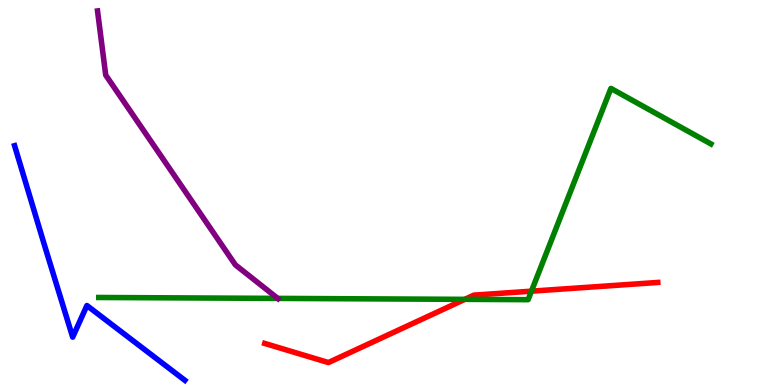[{'lines': ['blue', 'red'], 'intersections': []}, {'lines': ['green', 'red'], 'intersections': [{'x': 6.0, 'y': 2.22}, {'x': 6.86, 'y': 2.44}]}, {'lines': ['purple', 'red'], 'intersections': []}, {'lines': ['blue', 'green'], 'intersections': []}, {'lines': ['blue', 'purple'], 'intersections': []}, {'lines': ['green', 'purple'], 'intersections': [{'x': 3.58, 'y': 2.25}]}]